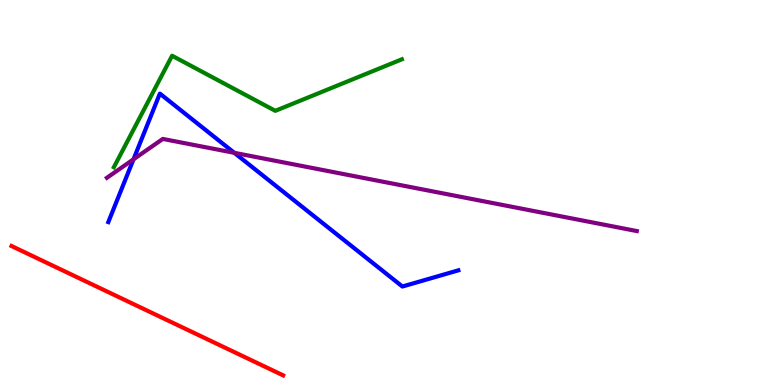[{'lines': ['blue', 'red'], 'intersections': []}, {'lines': ['green', 'red'], 'intersections': []}, {'lines': ['purple', 'red'], 'intersections': []}, {'lines': ['blue', 'green'], 'intersections': []}, {'lines': ['blue', 'purple'], 'intersections': [{'x': 1.72, 'y': 5.86}, {'x': 3.02, 'y': 6.03}]}, {'lines': ['green', 'purple'], 'intersections': []}]